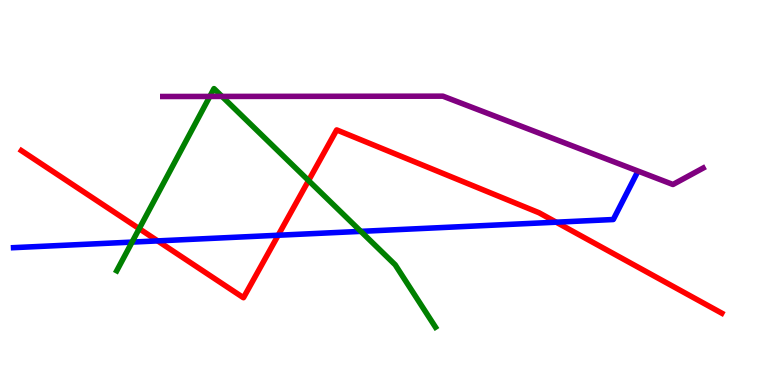[{'lines': ['blue', 'red'], 'intersections': [{'x': 2.03, 'y': 3.74}, {'x': 3.59, 'y': 3.89}, {'x': 7.18, 'y': 4.23}]}, {'lines': ['green', 'red'], 'intersections': [{'x': 1.8, 'y': 4.06}, {'x': 3.98, 'y': 5.31}]}, {'lines': ['purple', 'red'], 'intersections': []}, {'lines': ['blue', 'green'], 'intersections': [{'x': 1.7, 'y': 3.71}, {'x': 4.66, 'y': 3.99}]}, {'lines': ['blue', 'purple'], 'intersections': []}, {'lines': ['green', 'purple'], 'intersections': [{'x': 2.71, 'y': 7.5}, {'x': 2.86, 'y': 7.5}]}]